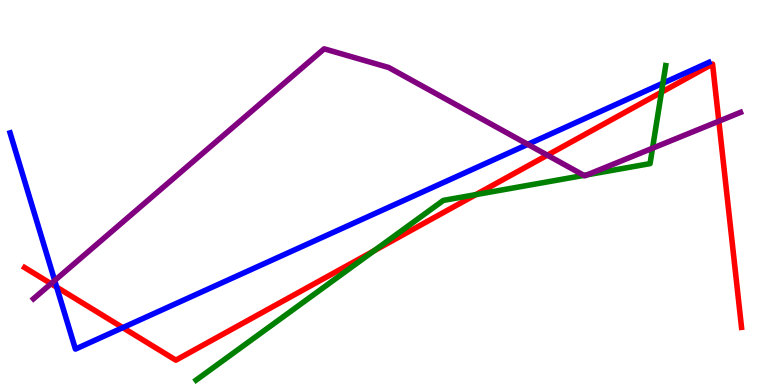[{'lines': ['blue', 'red'], 'intersections': [{'x': 0.732, 'y': 2.54}, {'x': 1.58, 'y': 1.49}]}, {'lines': ['green', 'red'], 'intersections': [{'x': 4.82, 'y': 3.48}, {'x': 6.14, 'y': 4.94}, {'x': 8.54, 'y': 7.61}]}, {'lines': ['purple', 'red'], 'intersections': [{'x': 0.658, 'y': 2.63}, {'x': 7.06, 'y': 5.97}, {'x': 9.28, 'y': 6.85}]}, {'lines': ['blue', 'green'], 'intersections': [{'x': 8.55, 'y': 7.84}]}, {'lines': ['blue', 'purple'], 'intersections': [{'x': 0.706, 'y': 2.71}, {'x': 6.81, 'y': 6.25}]}, {'lines': ['green', 'purple'], 'intersections': [{'x': 7.53, 'y': 5.44}, {'x': 7.58, 'y': 5.46}, {'x': 8.42, 'y': 6.15}]}]